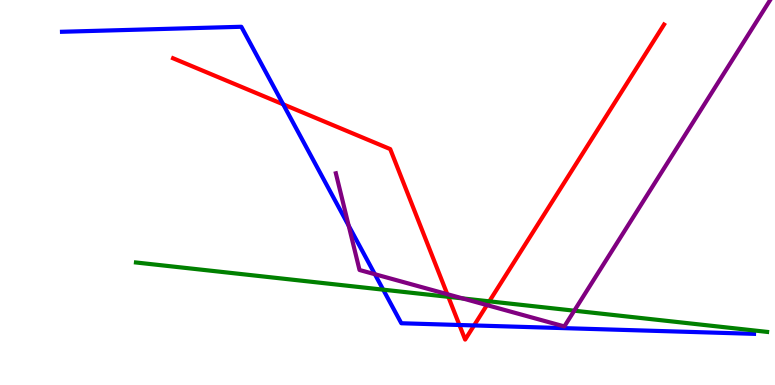[{'lines': ['blue', 'red'], 'intersections': [{'x': 3.65, 'y': 7.29}, {'x': 5.93, 'y': 1.56}, {'x': 6.12, 'y': 1.55}]}, {'lines': ['green', 'red'], 'intersections': [{'x': 5.78, 'y': 2.29}, {'x': 6.31, 'y': 2.17}]}, {'lines': ['purple', 'red'], 'intersections': [{'x': 5.77, 'y': 2.36}, {'x': 6.28, 'y': 2.08}]}, {'lines': ['blue', 'green'], 'intersections': [{'x': 4.94, 'y': 2.48}]}, {'lines': ['blue', 'purple'], 'intersections': [{'x': 4.5, 'y': 4.14}, {'x': 4.84, 'y': 2.88}]}, {'lines': ['green', 'purple'], 'intersections': [{'x': 5.97, 'y': 2.25}, {'x': 7.41, 'y': 1.93}]}]